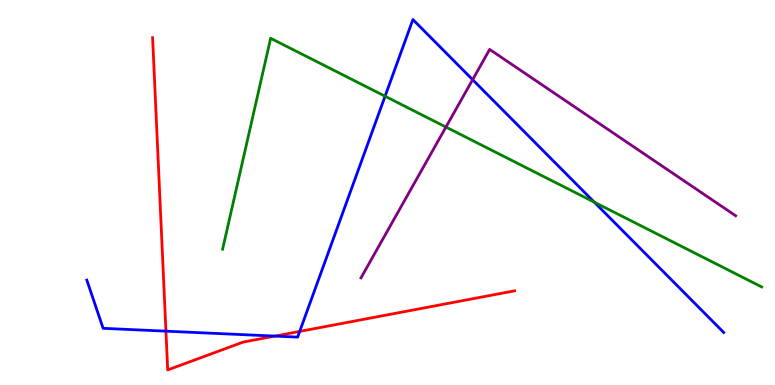[{'lines': ['blue', 'red'], 'intersections': [{'x': 2.14, 'y': 1.4}, {'x': 3.55, 'y': 1.27}, {'x': 3.87, 'y': 1.39}]}, {'lines': ['green', 'red'], 'intersections': []}, {'lines': ['purple', 'red'], 'intersections': []}, {'lines': ['blue', 'green'], 'intersections': [{'x': 4.97, 'y': 7.5}, {'x': 7.67, 'y': 4.75}]}, {'lines': ['blue', 'purple'], 'intersections': [{'x': 6.1, 'y': 7.93}]}, {'lines': ['green', 'purple'], 'intersections': [{'x': 5.75, 'y': 6.7}]}]